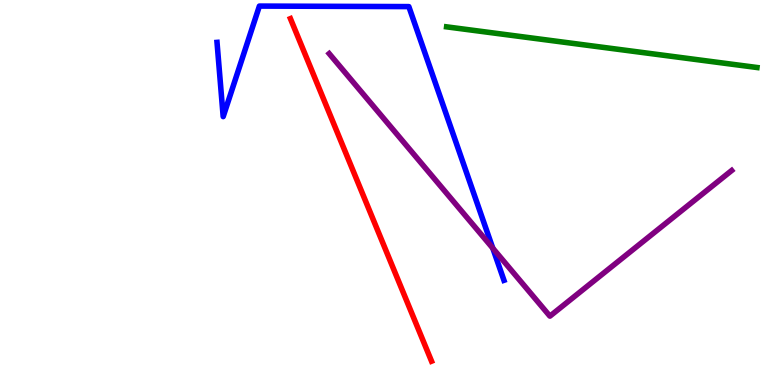[{'lines': ['blue', 'red'], 'intersections': []}, {'lines': ['green', 'red'], 'intersections': []}, {'lines': ['purple', 'red'], 'intersections': []}, {'lines': ['blue', 'green'], 'intersections': []}, {'lines': ['blue', 'purple'], 'intersections': [{'x': 6.36, 'y': 3.55}]}, {'lines': ['green', 'purple'], 'intersections': []}]